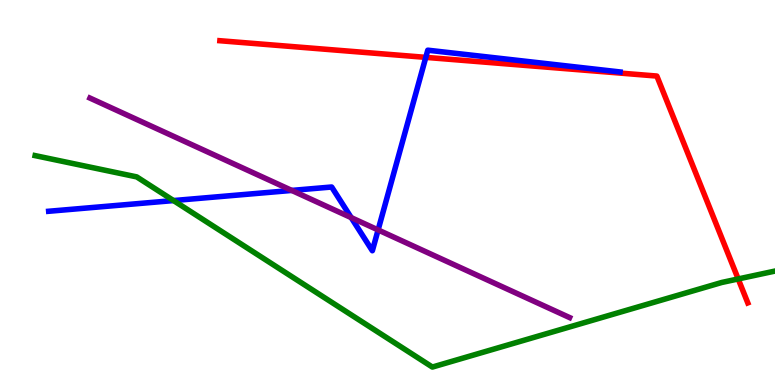[{'lines': ['blue', 'red'], 'intersections': [{'x': 5.49, 'y': 8.51}]}, {'lines': ['green', 'red'], 'intersections': [{'x': 9.53, 'y': 2.75}]}, {'lines': ['purple', 'red'], 'intersections': []}, {'lines': ['blue', 'green'], 'intersections': [{'x': 2.24, 'y': 4.79}]}, {'lines': ['blue', 'purple'], 'intersections': [{'x': 3.76, 'y': 5.05}, {'x': 4.53, 'y': 4.35}, {'x': 4.88, 'y': 4.03}]}, {'lines': ['green', 'purple'], 'intersections': []}]